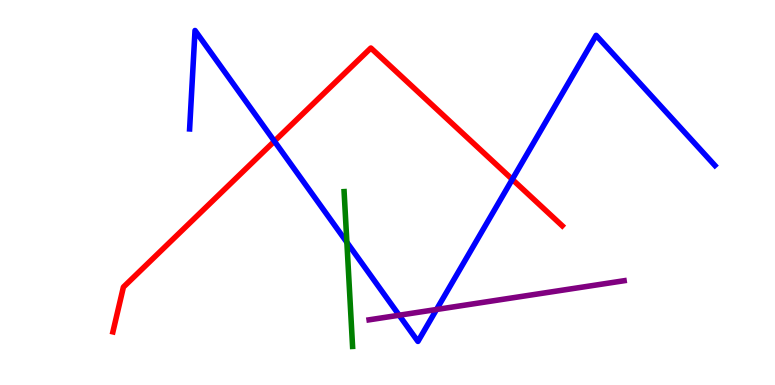[{'lines': ['blue', 'red'], 'intersections': [{'x': 3.54, 'y': 6.33}, {'x': 6.61, 'y': 5.34}]}, {'lines': ['green', 'red'], 'intersections': []}, {'lines': ['purple', 'red'], 'intersections': []}, {'lines': ['blue', 'green'], 'intersections': [{'x': 4.48, 'y': 3.71}]}, {'lines': ['blue', 'purple'], 'intersections': [{'x': 5.15, 'y': 1.81}, {'x': 5.63, 'y': 1.96}]}, {'lines': ['green', 'purple'], 'intersections': []}]